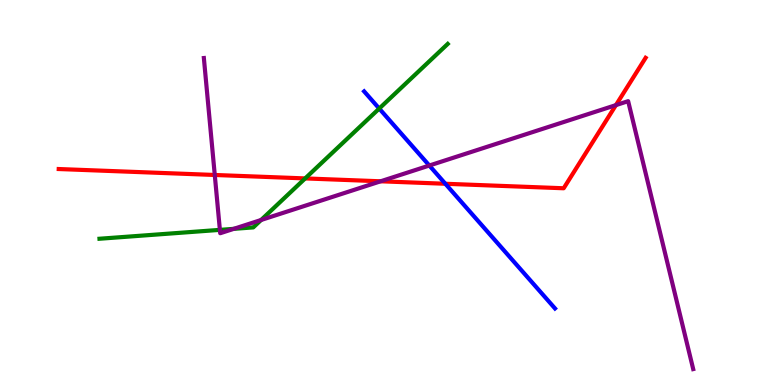[{'lines': ['blue', 'red'], 'intersections': [{'x': 5.75, 'y': 5.23}]}, {'lines': ['green', 'red'], 'intersections': [{'x': 3.94, 'y': 5.37}]}, {'lines': ['purple', 'red'], 'intersections': [{'x': 2.77, 'y': 5.46}, {'x': 4.91, 'y': 5.29}, {'x': 7.95, 'y': 7.27}]}, {'lines': ['blue', 'green'], 'intersections': [{'x': 4.89, 'y': 7.18}]}, {'lines': ['blue', 'purple'], 'intersections': [{'x': 5.54, 'y': 5.7}]}, {'lines': ['green', 'purple'], 'intersections': [{'x': 2.84, 'y': 4.03}, {'x': 3.02, 'y': 4.06}, {'x': 3.37, 'y': 4.29}]}]